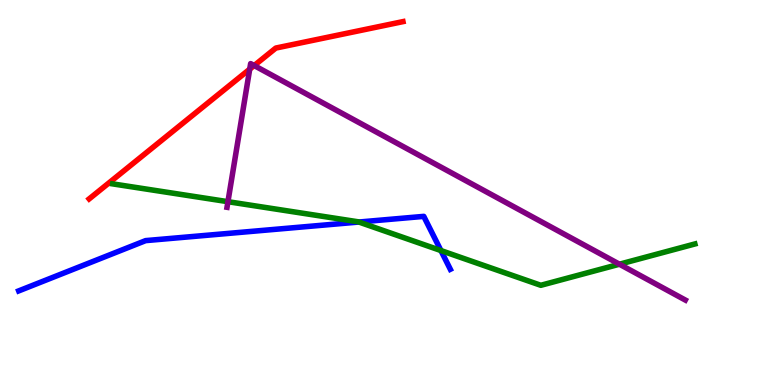[{'lines': ['blue', 'red'], 'intersections': []}, {'lines': ['green', 'red'], 'intersections': []}, {'lines': ['purple', 'red'], 'intersections': [{'x': 3.22, 'y': 8.2}, {'x': 3.28, 'y': 8.3}]}, {'lines': ['blue', 'green'], 'intersections': [{'x': 4.63, 'y': 4.23}, {'x': 5.69, 'y': 3.49}]}, {'lines': ['blue', 'purple'], 'intersections': []}, {'lines': ['green', 'purple'], 'intersections': [{'x': 2.94, 'y': 4.76}, {'x': 7.99, 'y': 3.14}]}]